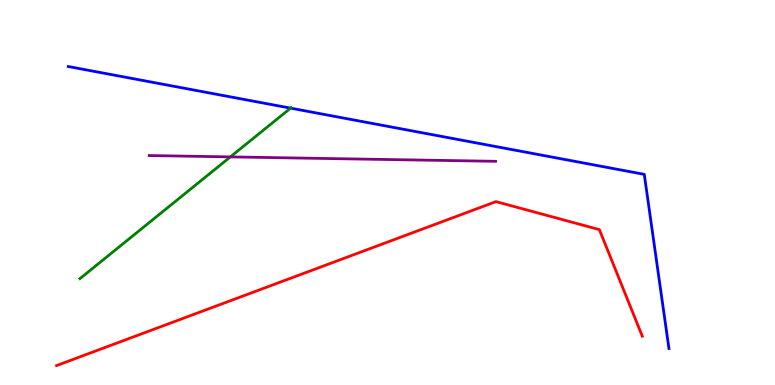[{'lines': ['blue', 'red'], 'intersections': []}, {'lines': ['green', 'red'], 'intersections': []}, {'lines': ['purple', 'red'], 'intersections': []}, {'lines': ['blue', 'green'], 'intersections': [{'x': 3.75, 'y': 7.19}]}, {'lines': ['blue', 'purple'], 'intersections': []}, {'lines': ['green', 'purple'], 'intersections': [{'x': 2.97, 'y': 5.92}]}]